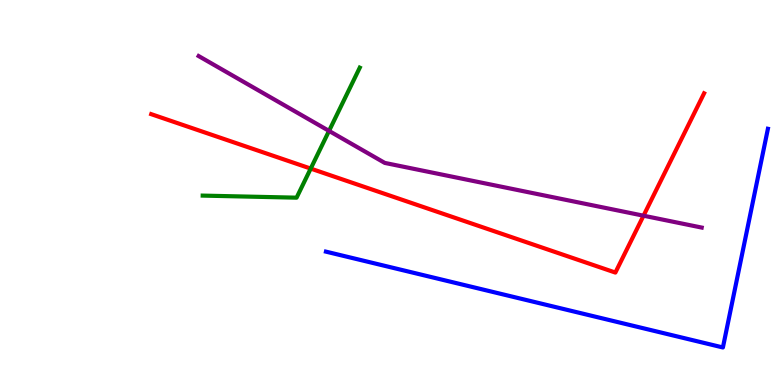[{'lines': ['blue', 'red'], 'intersections': []}, {'lines': ['green', 'red'], 'intersections': [{'x': 4.01, 'y': 5.62}]}, {'lines': ['purple', 'red'], 'intersections': [{'x': 8.3, 'y': 4.4}]}, {'lines': ['blue', 'green'], 'intersections': []}, {'lines': ['blue', 'purple'], 'intersections': []}, {'lines': ['green', 'purple'], 'intersections': [{'x': 4.25, 'y': 6.6}]}]